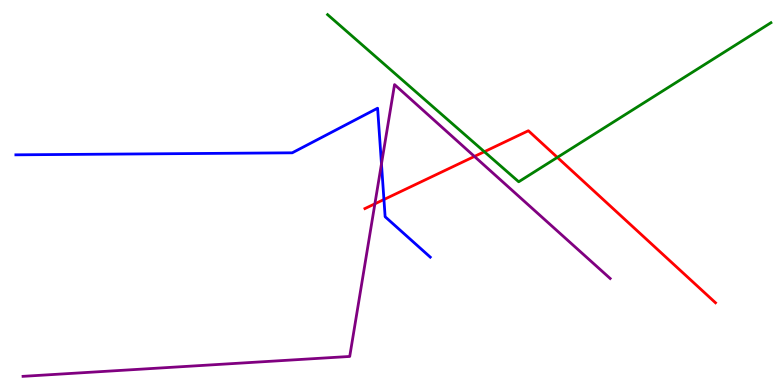[{'lines': ['blue', 'red'], 'intersections': [{'x': 4.95, 'y': 4.82}]}, {'lines': ['green', 'red'], 'intersections': [{'x': 6.25, 'y': 6.06}, {'x': 7.19, 'y': 5.91}]}, {'lines': ['purple', 'red'], 'intersections': [{'x': 4.84, 'y': 4.71}, {'x': 6.12, 'y': 5.94}]}, {'lines': ['blue', 'green'], 'intersections': []}, {'lines': ['blue', 'purple'], 'intersections': [{'x': 4.92, 'y': 5.74}]}, {'lines': ['green', 'purple'], 'intersections': []}]